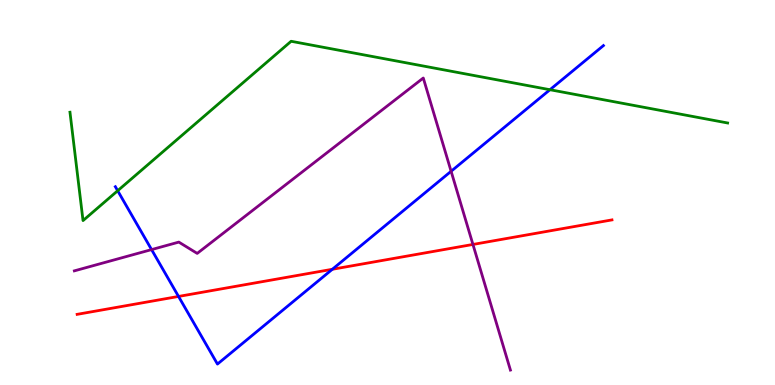[{'lines': ['blue', 'red'], 'intersections': [{'x': 2.3, 'y': 2.3}, {'x': 4.29, 'y': 3.01}]}, {'lines': ['green', 'red'], 'intersections': []}, {'lines': ['purple', 'red'], 'intersections': [{'x': 6.1, 'y': 3.65}]}, {'lines': ['blue', 'green'], 'intersections': [{'x': 1.52, 'y': 5.05}, {'x': 7.1, 'y': 7.67}]}, {'lines': ['blue', 'purple'], 'intersections': [{'x': 1.96, 'y': 3.52}, {'x': 5.82, 'y': 5.55}]}, {'lines': ['green', 'purple'], 'intersections': []}]